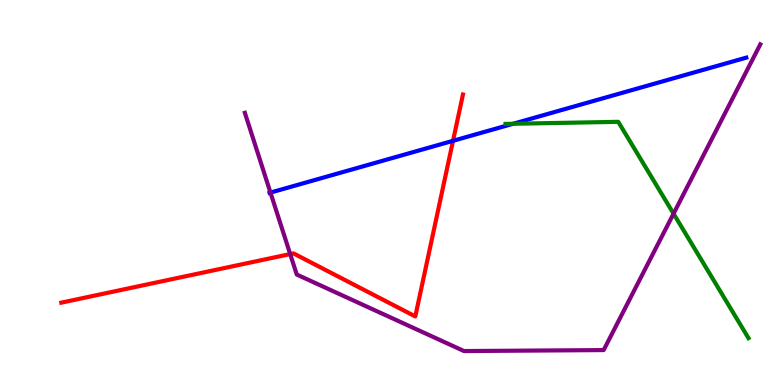[{'lines': ['blue', 'red'], 'intersections': [{'x': 5.85, 'y': 6.34}]}, {'lines': ['green', 'red'], 'intersections': []}, {'lines': ['purple', 'red'], 'intersections': [{'x': 3.74, 'y': 3.4}]}, {'lines': ['blue', 'green'], 'intersections': [{'x': 6.62, 'y': 6.79}]}, {'lines': ['blue', 'purple'], 'intersections': [{'x': 3.49, 'y': 5.0}]}, {'lines': ['green', 'purple'], 'intersections': [{'x': 8.69, 'y': 4.45}]}]